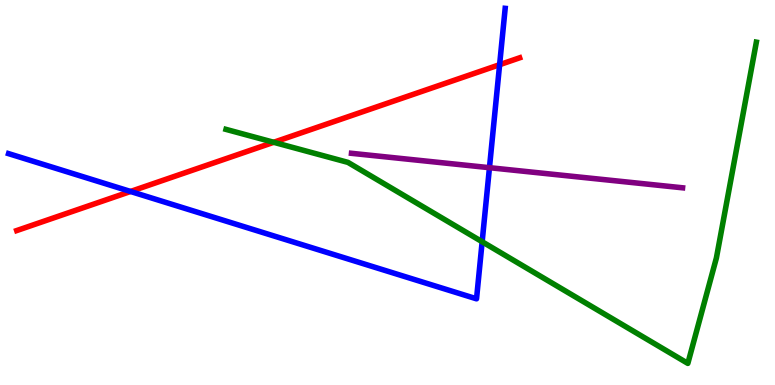[{'lines': ['blue', 'red'], 'intersections': [{'x': 1.68, 'y': 5.03}, {'x': 6.45, 'y': 8.32}]}, {'lines': ['green', 'red'], 'intersections': [{'x': 3.53, 'y': 6.3}]}, {'lines': ['purple', 'red'], 'intersections': []}, {'lines': ['blue', 'green'], 'intersections': [{'x': 6.22, 'y': 3.72}]}, {'lines': ['blue', 'purple'], 'intersections': [{'x': 6.32, 'y': 5.64}]}, {'lines': ['green', 'purple'], 'intersections': []}]